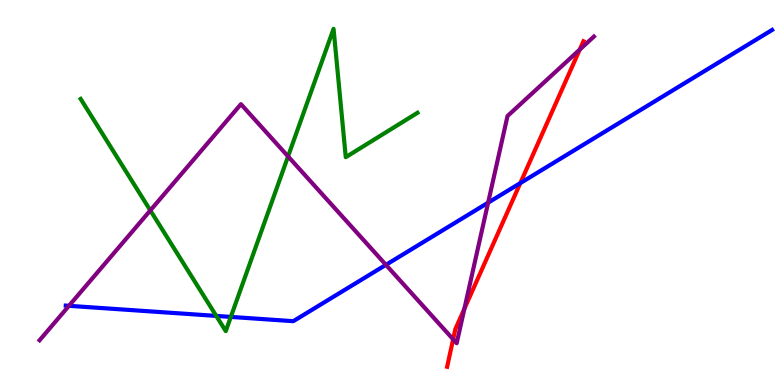[{'lines': ['blue', 'red'], 'intersections': [{'x': 6.71, 'y': 5.24}]}, {'lines': ['green', 'red'], 'intersections': []}, {'lines': ['purple', 'red'], 'intersections': [{'x': 5.85, 'y': 1.19}, {'x': 5.99, 'y': 1.98}, {'x': 7.48, 'y': 8.71}]}, {'lines': ['blue', 'green'], 'intersections': [{'x': 2.79, 'y': 1.79}, {'x': 2.98, 'y': 1.77}]}, {'lines': ['blue', 'purple'], 'intersections': [{'x': 0.89, 'y': 2.06}, {'x': 4.98, 'y': 3.12}, {'x': 6.3, 'y': 4.74}]}, {'lines': ['green', 'purple'], 'intersections': [{'x': 1.94, 'y': 4.53}, {'x': 3.72, 'y': 5.94}]}]